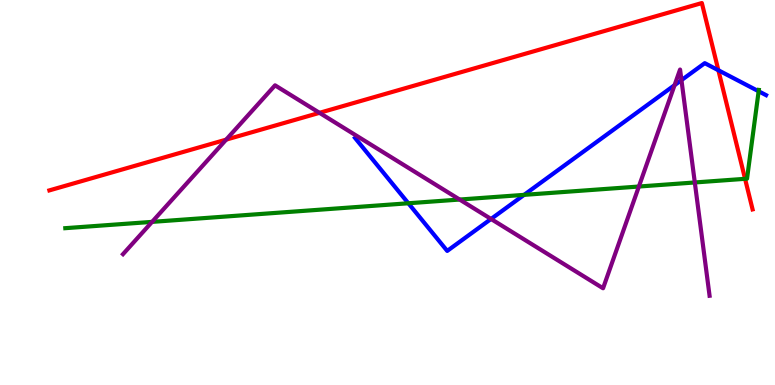[{'lines': ['blue', 'red'], 'intersections': [{'x': 9.27, 'y': 8.18}]}, {'lines': ['green', 'red'], 'intersections': [{'x': 9.61, 'y': 5.36}]}, {'lines': ['purple', 'red'], 'intersections': [{'x': 2.92, 'y': 6.37}, {'x': 4.12, 'y': 7.07}]}, {'lines': ['blue', 'green'], 'intersections': [{'x': 5.27, 'y': 4.72}, {'x': 6.76, 'y': 4.94}, {'x': 9.79, 'y': 7.63}]}, {'lines': ['blue', 'purple'], 'intersections': [{'x': 6.34, 'y': 4.31}, {'x': 8.7, 'y': 7.79}, {'x': 8.79, 'y': 7.92}]}, {'lines': ['green', 'purple'], 'intersections': [{'x': 1.96, 'y': 4.24}, {'x': 5.93, 'y': 4.82}, {'x': 8.24, 'y': 5.16}, {'x': 8.97, 'y': 5.26}]}]